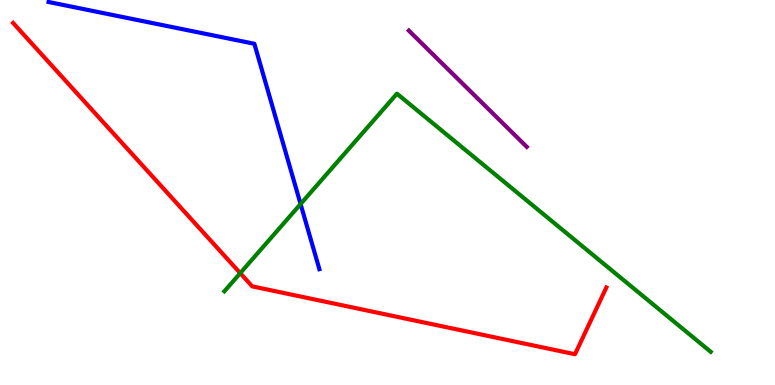[{'lines': ['blue', 'red'], 'intersections': []}, {'lines': ['green', 'red'], 'intersections': [{'x': 3.1, 'y': 2.91}]}, {'lines': ['purple', 'red'], 'intersections': []}, {'lines': ['blue', 'green'], 'intersections': [{'x': 3.88, 'y': 4.7}]}, {'lines': ['blue', 'purple'], 'intersections': []}, {'lines': ['green', 'purple'], 'intersections': []}]